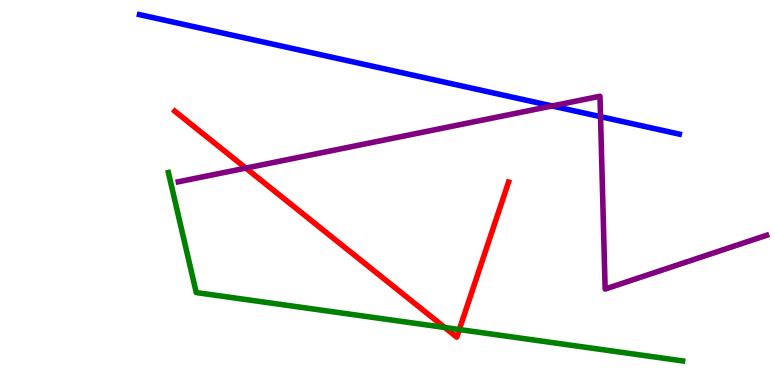[{'lines': ['blue', 'red'], 'intersections': []}, {'lines': ['green', 'red'], 'intersections': [{'x': 5.74, 'y': 1.49}, {'x': 5.93, 'y': 1.44}]}, {'lines': ['purple', 'red'], 'intersections': [{'x': 3.17, 'y': 5.63}]}, {'lines': ['blue', 'green'], 'intersections': []}, {'lines': ['blue', 'purple'], 'intersections': [{'x': 7.12, 'y': 7.25}, {'x': 7.75, 'y': 6.97}]}, {'lines': ['green', 'purple'], 'intersections': []}]